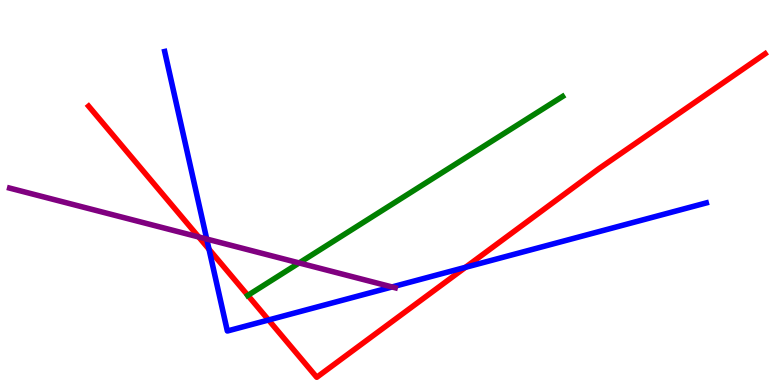[{'lines': ['blue', 'red'], 'intersections': [{'x': 2.7, 'y': 3.53}, {'x': 3.47, 'y': 1.69}, {'x': 6.01, 'y': 3.06}]}, {'lines': ['green', 'red'], 'intersections': [{'x': 3.2, 'y': 2.33}]}, {'lines': ['purple', 'red'], 'intersections': [{'x': 2.56, 'y': 3.84}]}, {'lines': ['blue', 'green'], 'intersections': []}, {'lines': ['blue', 'purple'], 'intersections': [{'x': 2.67, 'y': 3.79}, {'x': 5.06, 'y': 2.55}]}, {'lines': ['green', 'purple'], 'intersections': [{'x': 3.86, 'y': 3.17}]}]